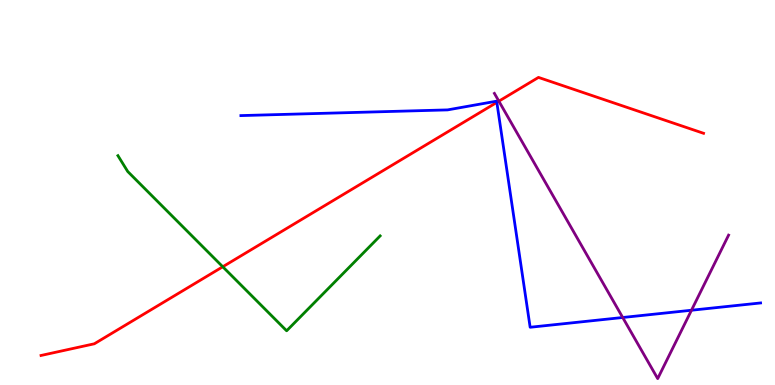[{'lines': ['blue', 'red'], 'intersections': [{'x': 6.41, 'y': 7.34}]}, {'lines': ['green', 'red'], 'intersections': [{'x': 2.87, 'y': 3.07}]}, {'lines': ['purple', 'red'], 'intersections': [{'x': 6.44, 'y': 7.37}]}, {'lines': ['blue', 'green'], 'intersections': []}, {'lines': ['blue', 'purple'], 'intersections': [{'x': 8.03, 'y': 1.75}, {'x': 8.92, 'y': 1.94}]}, {'lines': ['green', 'purple'], 'intersections': []}]